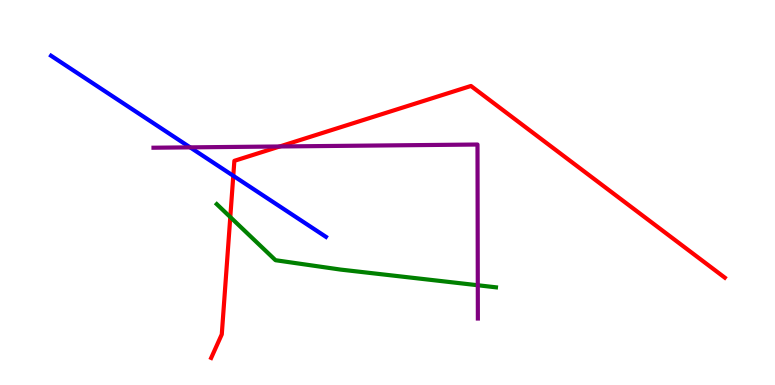[{'lines': ['blue', 'red'], 'intersections': [{'x': 3.01, 'y': 5.43}]}, {'lines': ['green', 'red'], 'intersections': [{'x': 2.97, 'y': 4.36}]}, {'lines': ['purple', 'red'], 'intersections': [{'x': 3.61, 'y': 6.2}]}, {'lines': ['blue', 'green'], 'intersections': []}, {'lines': ['blue', 'purple'], 'intersections': [{'x': 2.45, 'y': 6.17}]}, {'lines': ['green', 'purple'], 'intersections': [{'x': 6.17, 'y': 2.59}]}]